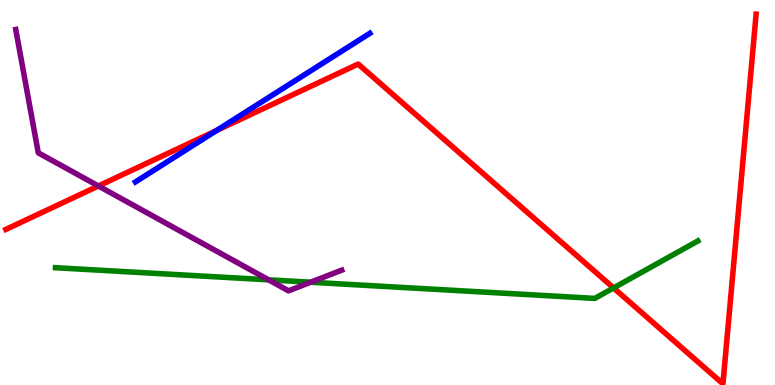[{'lines': ['blue', 'red'], 'intersections': [{'x': 2.79, 'y': 6.61}]}, {'lines': ['green', 'red'], 'intersections': [{'x': 7.92, 'y': 2.52}]}, {'lines': ['purple', 'red'], 'intersections': [{'x': 1.27, 'y': 5.17}]}, {'lines': ['blue', 'green'], 'intersections': []}, {'lines': ['blue', 'purple'], 'intersections': []}, {'lines': ['green', 'purple'], 'intersections': [{'x': 3.47, 'y': 2.73}, {'x': 4.01, 'y': 2.67}]}]